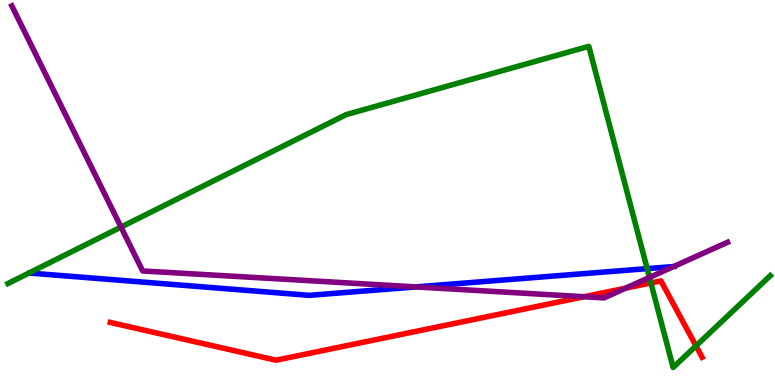[{'lines': ['blue', 'red'], 'intersections': []}, {'lines': ['green', 'red'], 'intersections': [{'x': 8.4, 'y': 2.65}, {'x': 8.98, 'y': 1.02}]}, {'lines': ['purple', 'red'], 'intersections': [{'x': 7.54, 'y': 2.29}, {'x': 8.07, 'y': 2.52}]}, {'lines': ['blue', 'green'], 'intersections': [{'x': 8.35, 'y': 3.02}]}, {'lines': ['blue', 'purple'], 'intersections': [{'x': 5.37, 'y': 2.55}, {'x': 8.69, 'y': 3.08}]}, {'lines': ['green', 'purple'], 'intersections': [{'x': 1.56, 'y': 4.1}, {'x': 8.38, 'y': 2.79}]}]